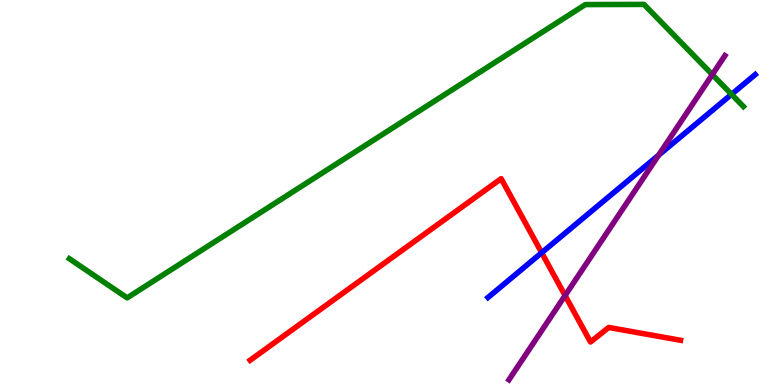[{'lines': ['blue', 'red'], 'intersections': [{'x': 6.99, 'y': 3.44}]}, {'lines': ['green', 'red'], 'intersections': []}, {'lines': ['purple', 'red'], 'intersections': [{'x': 7.29, 'y': 2.32}]}, {'lines': ['blue', 'green'], 'intersections': [{'x': 9.44, 'y': 7.55}]}, {'lines': ['blue', 'purple'], 'intersections': [{'x': 8.5, 'y': 5.97}]}, {'lines': ['green', 'purple'], 'intersections': [{'x': 9.19, 'y': 8.06}]}]